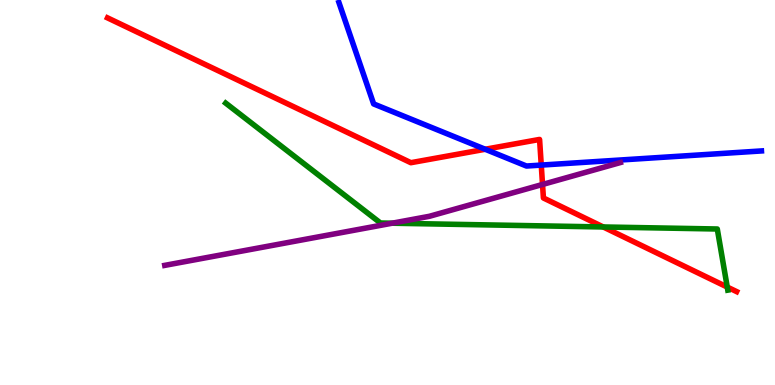[{'lines': ['blue', 'red'], 'intersections': [{'x': 6.26, 'y': 6.12}, {'x': 6.98, 'y': 5.71}]}, {'lines': ['green', 'red'], 'intersections': [{'x': 7.78, 'y': 4.1}, {'x': 9.38, 'y': 2.54}]}, {'lines': ['purple', 'red'], 'intersections': [{'x': 7.0, 'y': 5.21}]}, {'lines': ['blue', 'green'], 'intersections': []}, {'lines': ['blue', 'purple'], 'intersections': []}, {'lines': ['green', 'purple'], 'intersections': [{'x': 5.06, 'y': 4.2}]}]